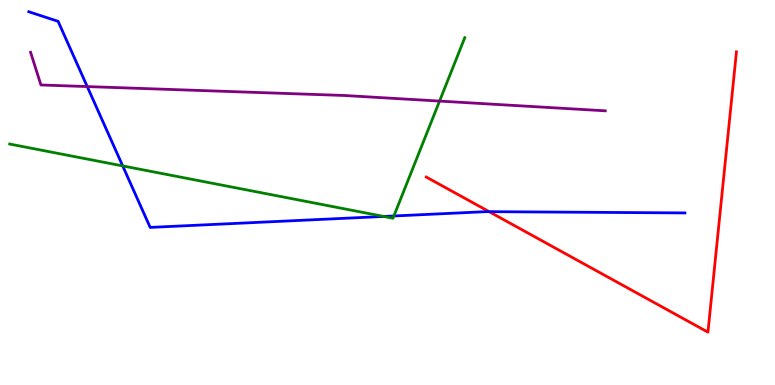[{'lines': ['blue', 'red'], 'intersections': [{'x': 6.31, 'y': 4.5}]}, {'lines': ['green', 'red'], 'intersections': []}, {'lines': ['purple', 'red'], 'intersections': []}, {'lines': ['blue', 'green'], 'intersections': [{'x': 1.58, 'y': 5.69}, {'x': 4.95, 'y': 4.38}, {'x': 5.08, 'y': 4.39}]}, {'lines': ['blue', 'purple'], 'intersections': [{'x': 1.13, 'y': 7.75}]}, {'lines': ['green', 'purple'], 'intersections': [{'x': 5.67, 'y': 7.37}]}]